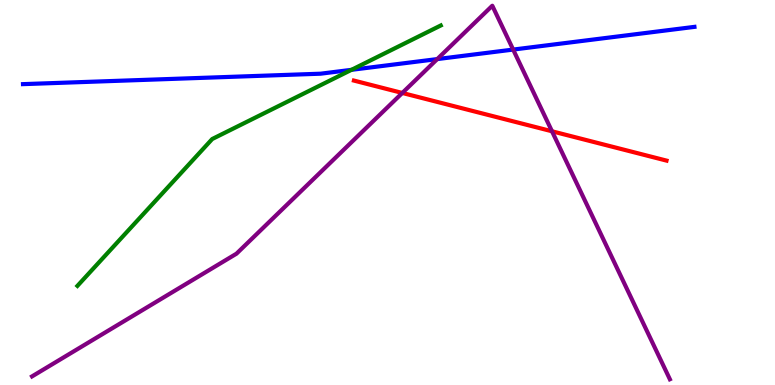[{'lines': ['blue', 'red'], 'intersections': []}, {'lines': ['green', 'red'], 'intersections': []}, {'lines': ['purple', 'red'], 'intersections': [{'x': 5.19, 'y': 7.59}, {'x': 7.12, 'y': 6.59}]}, {'lines': ['blue', 'green'], 'intersections': [{'x': 4.54, 'y': 8.19}]}, {'lines': ['blue', 'purple'], 'intersections': [{'x': 5.64, 'y': 8.47}, {'x': 6.62, 'y': 8.71}]}, {'lines': ['green', 'purple'], 'intersections': []}]